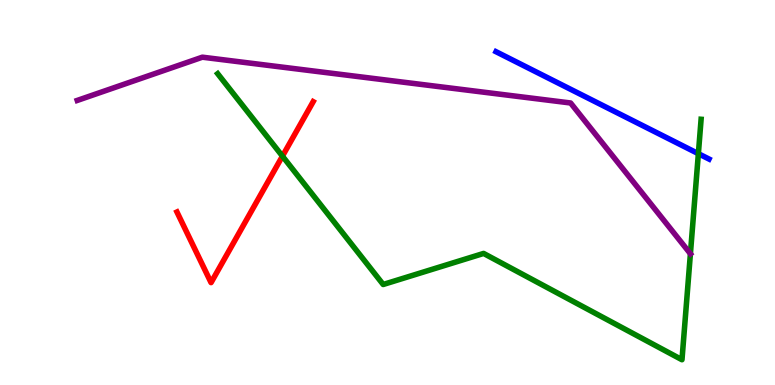[{'lines': ['blue', 'red'], 'intersections': []}, {'lines': ['green', 'red'], 'intersections': [{'x': 3.64, 'y': 5.94}]}, {'lines': ['purple', 'red'], 'intersections': []}, {'lines': ['blue', 'green'], 'intersections': [{'x': 9.01, 'y': 6.01}]}, {'lines': ['blue', 'purple'], 'intersections': []}, {'lines': ['green', 'purple'], 'intersections': [{'x': 8.91, 'y': 3.41}]}]